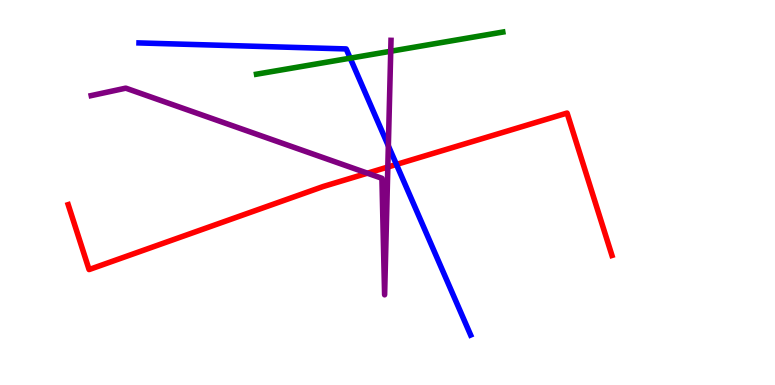[{'lines': ['blue', 'red'], 'intersections': [{'x': 5.12, 'y': 5.73}]}, {'lines': ['green', 'red'], 'intersections': []}, {'lines': ['purple', 'red'], 'intersections': [{'x': 4.74, 'y': 5.5}, {'x': 5.0, 'y': 5.66}]}, {'lines': ['blue', 'green'], 'intersections': [{'x': 4.52, 'y': 8.49}]}, {'lines': ['blue', 'purple'], 'intersections': [{'x': 5.01, 'y': 6.21}]}, {'lines': ['green', 'purple'], 'intersections': [{'x': 5.04, 'y': 8.67}]}]